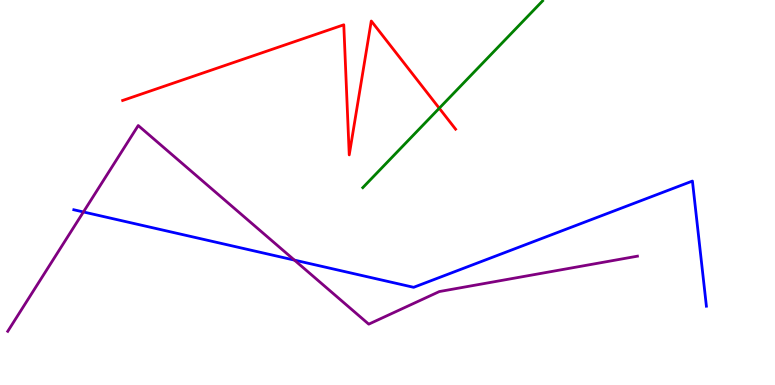[{'lines': ['blue', 'red'], 'intersections': []}, {'lines': ['green', 'red'], 'intersections': [{'x': 5.67, 'y': 7.19}]}, {'lines': ['purple', 'red'], 'intersections': []}, {'lines': ['blue', 'green'], 'intersections': []}, {'lines': ['blue', 'purple'], 'intersections': [{'x': 1.08, 'y': 4.49}, {'x': 3.8, 'y': 3.24}]}, {'lines': ['green', 'purple'], 'intersections': []}]